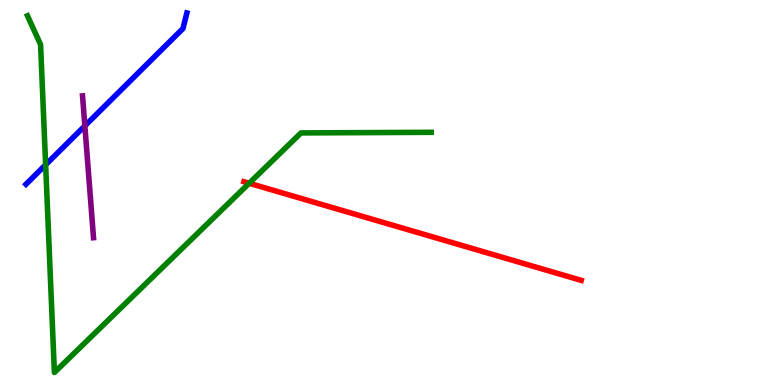[{'lines': ['blue', 'red'], 'intersections': []}, {'lines': ['green', 'red'], 'intersections': [{'x': 3.22, 'y': 5.24}]}, {'lines': ['purple', 'red'], 'intersections': []}, {'lines': ['blue', 'green'], 'intersections': [{'x': 0.589, 'y': 5.72}]}, {'lines': ['blue', 'purple'], 'intersections': [{'x': 1.09, 'y': 6.73}]}, {'lines': ['green', 'purple'], 'intersections': []}]